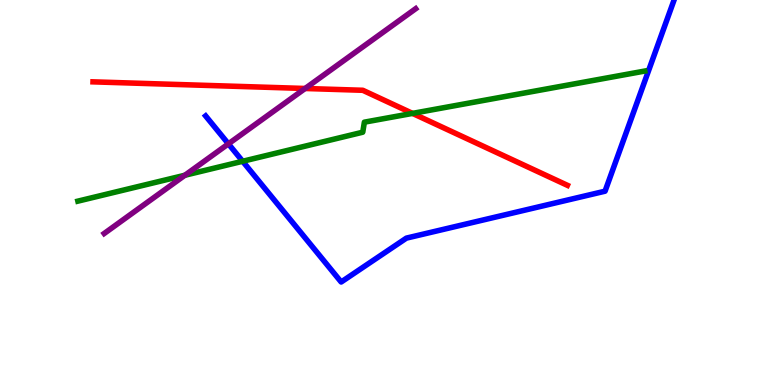[{'lines': ['blue', 'red'], 'intersections': []}, {'lines': ['green', 'red'], 'intersections': [{'x': 5.32, 'y': 7.05}]}, {'lines': ['purple', 'red'], 'intersections': [{'x': 3.94, 'y': 7.7}]}, {'lines': ['blue', 'green'], 'intersections': [{'x': 3.13, 'y': 5.81}]}, {'lines': ['blue', 'purple'], 'intersections': [{'x': 2.95, 'y': 6.26}]}, {'lines': ['green', 'purple'], 'intersections': [{'x': 2.39, 'y': 5.45}]}]